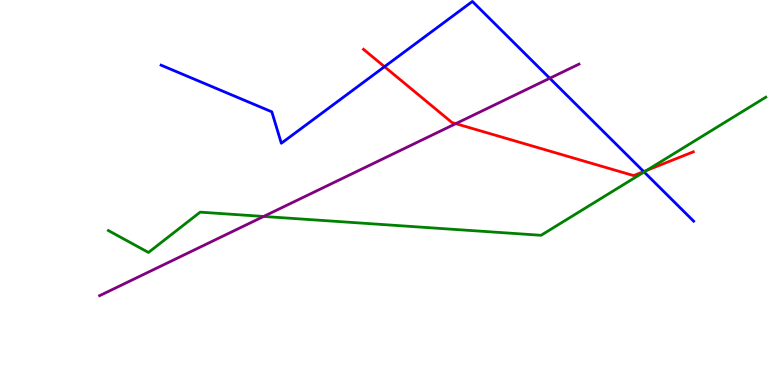[{'lines': ['blue', 'red'], 'intersections': [{'x': 4.96, 'y': 8.27}, {'x': 8.31, 'y': 5.54}]}, {'lines': ['green', 'red'], 'intersections': [{'x': 8.34, 'y': 5.57}]}, {'lines': ['purple', 'red'], 'intersections': [{'x': 5.88, 'y': 6.79}]}, {'lines': ['blue', 'green'], 'intersections': [{'x': 8.31, 'y': 5.53}]}, {'lines': ['blue', 'purple'], 'intersections': [{'x': 7.09, 'y': 7.97}]}, {'lines': ['green', 'purple'], 'intersections': [{'x': 3.4, 'y': 4.38}]}]